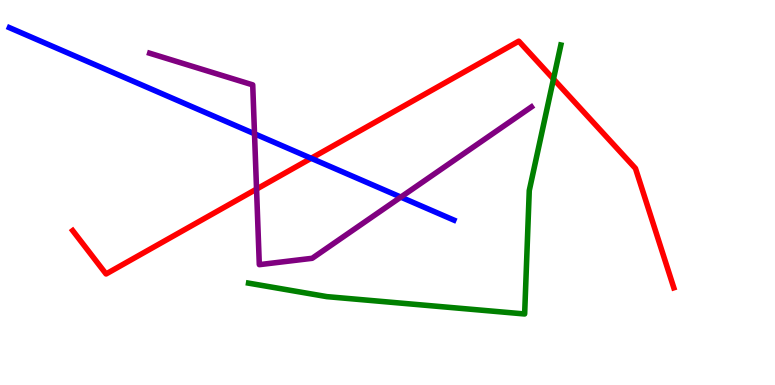[{'lines': ['blue', 'red'], 'intersections': [{'x': 4.01, 'y': 5.89}]}, {'lines': ['green', 'red'], 'intersections': [{'x': 7.14, 'y': 7.95}]}, {'lines': ['purple', 'red'], 'intersections': [{'x': 3.31, 'y': 5.09}]}, {'lines': ['blue', 'green'], 'intersections': []}, {'lines': ['blue', 'purple'], 'intersections': [{'x': 3.28, 'y': 6.53}, {'x': 5.17, 'y': 4.88}]}, {'lines': ['green', 'purple'], 'intersections': []}]